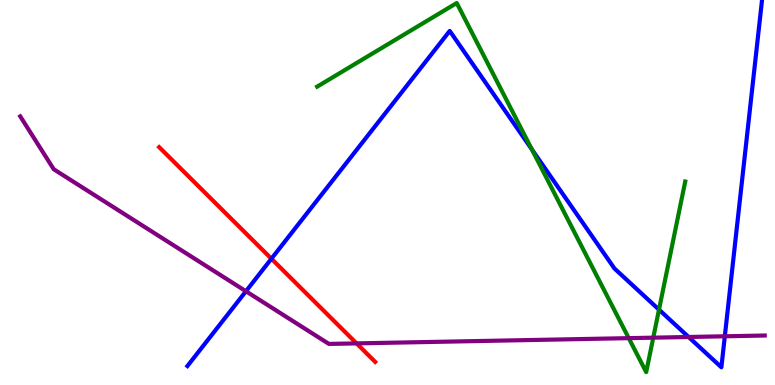[{'lines': ['blue', 'red'], 'intersections': [{'x': 3.5, 'y': 3.28}]}, {'lines': ['green', 'red'], 'intersections': []}, {'lines': ['purple', 'red'], 'intersections': [{'x': 4.6, 'y': 1.08}]}, {'lines': ['blue', 'green'], 'intersections': [{'x': 6.86, 'y': 6.12}, {'x': 8.5, 'y': 1.96}]}, {'lines': ['blue', 'purple'], 'intersections': [{'x': 3.17, 'y': 2.43}, {'x': 8.89, 'y': 1.25}, {'x': 9.35, 'y': 1.27}]}, {'lines': ['green', 'purple'], 'intersections': [{'x': 8.11, 'y': 1.22}, {'x': 8.43, 'y': 1.23}]}]